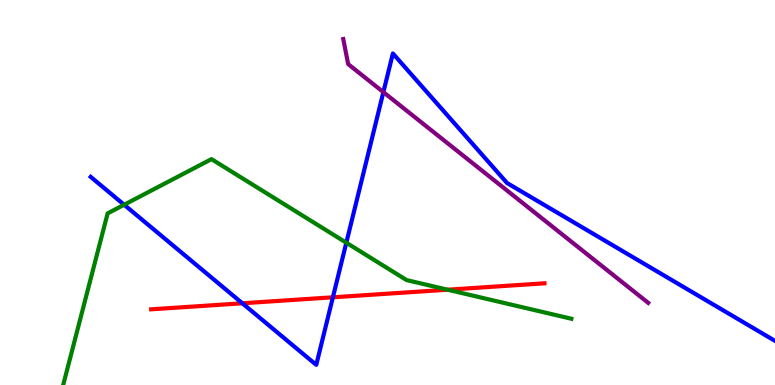[{'lines': ['blue', 'red'], 'intersections': [{'x': 3.13, 'y': 2.12}, {'x': 4.3, 'y': 2.28}]}, {'lines': ['green', 'red'], 'intersections': [{'x': 5.78, 'y': 2.47}]}, {'lines': ['purple', 'red'], 'intersections': []}, {'lines': ['blue', 'green'], 'intersections': [{'x': 1.6, 'y': 4.68}, {'x': 4.47, 'y': 3.7}]}, {'lines': ['blue', 'purple'], 'intersections': [{'x': 4.95, 'y': 7.61}]}, {'lines': ['green', 'purple'], 'intersections': []}]